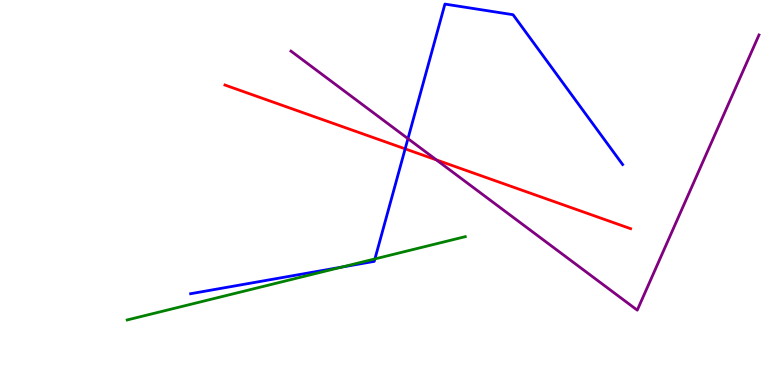[{'lines': ['blue', 'red'], 'intersections': [{'x': 5.23, 'y': 6.13}]}, {'lines': ['green', 'red'], 'intersections': []}, {'lines': ['purple', 'red'], 'intersections': [{'x': 5.63, 'y': 5.85}]}, {'lines': ['blue', 'green'], 'intersections': [{'x': 4.41, 'y': 3.06}, {'x': 4.84, 'y': 3.27}]}, {'lines': ['blue', 'purple'], 'intersections': [{'x': 5.26, 'y': 6.4}]}, {'lines': ['green', 'purple'], 'intersections': []}]